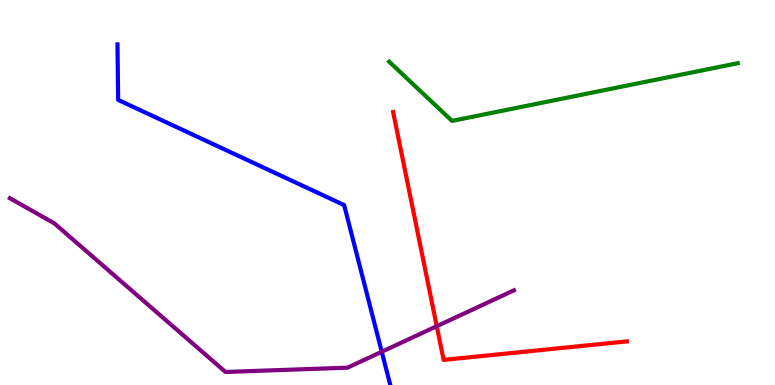[{'lines': ['blue', 'red'], 'intersections': []}, {'lines': ['green', 'red'], 'intersections': []}, {'lines': ['purple', 'red'], 'intersections': [{'x': 5.64, 'y': 1.53}]}, {'lines': ['blue', 'green'], 'intersections': []}, {'lines': ['blue', 'purple'], 'intersections': [{'x': 4.93, 'y': 0.863}]}, {'lines': ['green', 'purple'], 'intersections': []}]